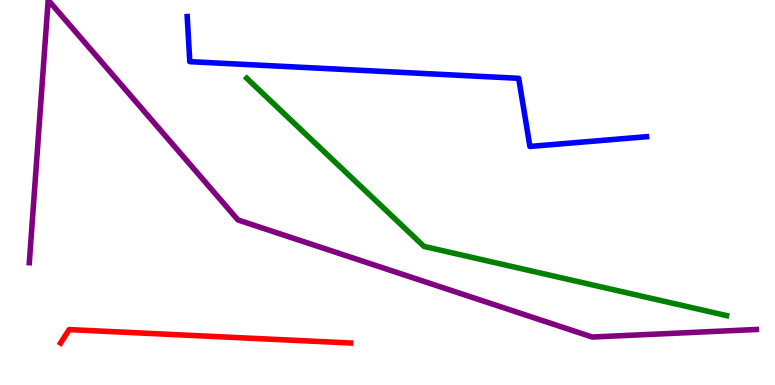[{'lines': ['blue', 'red'], 'intersections': []}, {'lines': ['green', 'red'], 'intersections': []}, {'lines': ['purple', 'red'], 'intersections': []}, {'lines': ['blue', 'green'], 'intersections': []}, {'lines': ['blue', 'purple'], 'intersections': []}, {'lines': ['green', 'purple'], 'intersections': []}]